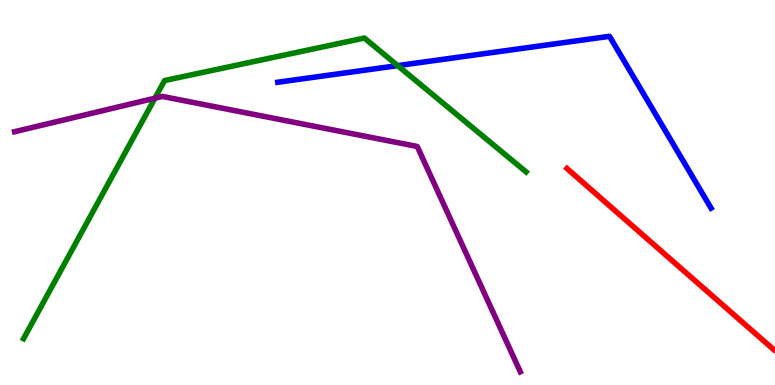[{'lines': ['blue', 'red'], 'intersections': []}, {'lines': ['green', 'red'], 'intersections': []}, {'lines': ['purple', 'red'], 'intersections': []}, {'lines': ['blue', 'green'], 'intersections': [{'x': 5.13, 'y': 8.3}]}, {'lines': ['blue', 'purple'], 'intersections': []}, {'lines': ['green', 'purple'], 'intersections': [{'x': 2.0, 'y': 7.45}]}]